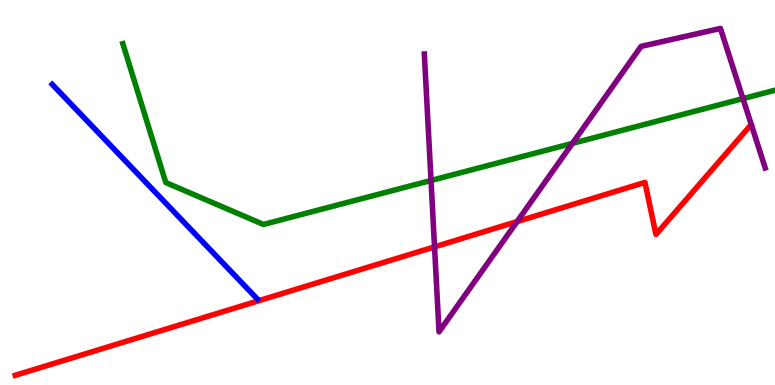[{'lines': ['blue', 'red'], 'intersections': []}, {'lines': ['green', 'red'], 'intersections': []}, {'lines': ['purple', 'red'], 'intersections': [{'x': 5.61, 'y': 3.59}, {'x': 6.67, 'y': 4.24}]}, {'lines': ['blue', 'green'], 'intersections': []}, {'lines': ['blue', 'purple'], 'intersections': []}, {'lines': ['green', 'purple'], 'intersections': [{'x': 5.56, 'y': 5.31}, {'x': 7.39, 'y': 6.28}, {'x': 9.59, 'y': 7.44}]}]